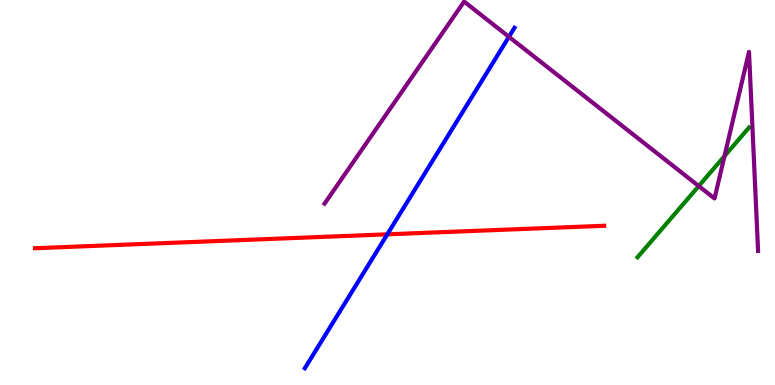[{'lines': ['blue', 'red'], 'intersections': [{'x': 5.0, 'y': 3.91}]}, {'lines': ['green', 'red'], 'intersections': []}, {'lines': ['purple', 'red'], 'intersections': []}, {'lines': ['blue', 'green'], 'intersections': []}, {'lines': ['blue', 'purple'], 'intersections': [{'x': 6.57, 'y': 9.04}]}, {'lines': ['green', 'purple'], 'intersections': [{'x': 9.02, 'y': 5.17}, {'x': 9.35, 'y': 5.95}]}]